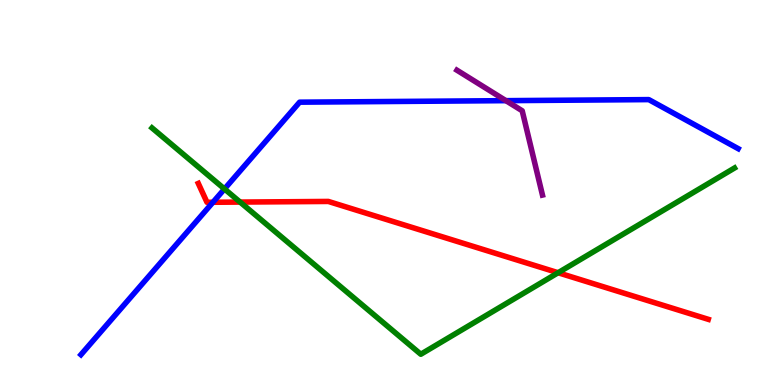[{'lines': ['blue', 'red'], 'intersections': [{'x': 2.75, 'y': 4.75}]}, {'lines': ['green', 'red'], 'intersections': [{'x': 3.1, 'y': 4.75}, {'x': 7.2, 'y': 2.92}]}, {'lines': ['purple', 'red'], 'intersections': []}, {'lines': ['blue', 'green'], 'intersections': [{'x': 2.9, 'y': 5.09}]}, {'lines': ['blue', 'purple'], 'intersections': [{'x': 6.53, 'y': 7.39}]}, {'lines': ['green', 'purple'], 'intersections': []}]